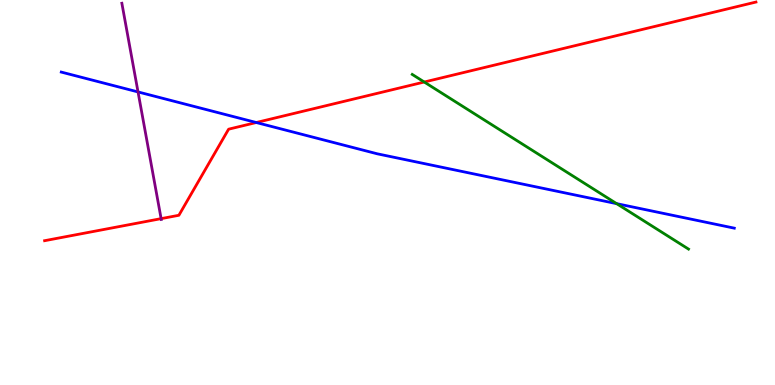[{'lines': ['blue', 'red'], 'intersections': [{'x': 3.31, 'y': 6.82}]}, {'lines': ['green', 'red'], 'intersections': [{'x': 5.47, 'y': 7.87}]}, {'lines': ['purple', 'red'], 'intersections': [{'x': 2.08, 'y': 4.32}]}, {'lines': ['blue', 'green'], 'intersections': [{'x': 7.96, 'y': 4.71}]}, {'lines': ['blue', 'purple'], 'intersections': [{'x': 1.78, 'y': 7.61}]}, {'lines': ['green', 'purple'], 'intersections': []}]